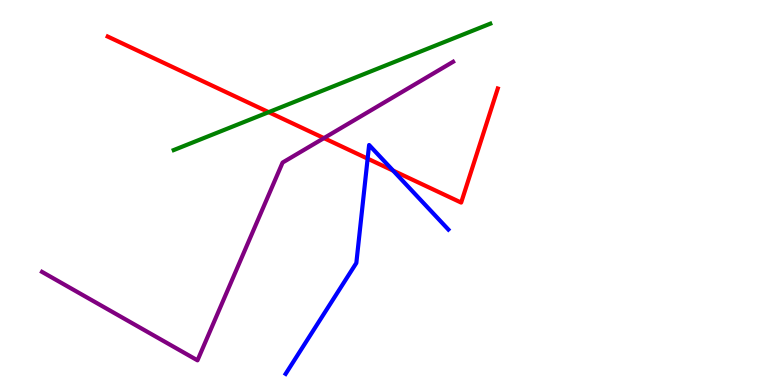[{'lines': ['blue', 'red'], 'intersections': [{'x': 4.74, 'y': 5.88}, {'x': 5.07, 'y': 5.57}]}, {'lines': ['green', 'red'], 'intersections': [{'x': 3.47, 'y': 7.09}]}, {'lines': ['purple', 'red'], 'intersections': [{'x': 4.18, 'y': 6.41}]}, {'lines': ['blue', 'green'], 'intersections': []}, {'lines': ['blue', 'purple'], 'intersections': []}, {'lines': ['green', 'purple'], 'intersections': []}]